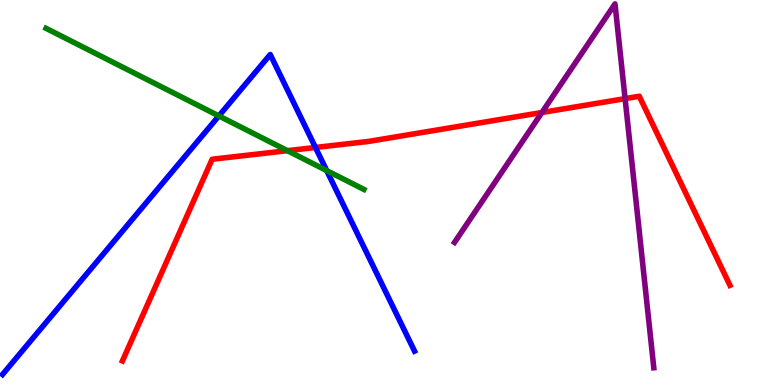[{'lines': ['blue', 'red'], 'intersections': [{'x': 4.07, 'y': 6.17}]}, {'lines': ['green', 'red'], 'intersections': [{'x': 3.71, 'y': 6.09}]}, {'lines': ['purple', 'red'], 'intersections': [{'x': 6.99, 'y': 7.08}, {'x': 8.07, 'y': 7.44}]}, {'lines': ['blue', 'green'], 'intersections': [{'x': 2.82, 'y': 6.99}, {'x': 4.22, 'y': 5.57}]}, {'lines': ['blue', 'purple'], 'intersections': []}, {'lines': ['green', 'purple'], 'intersections': []}]